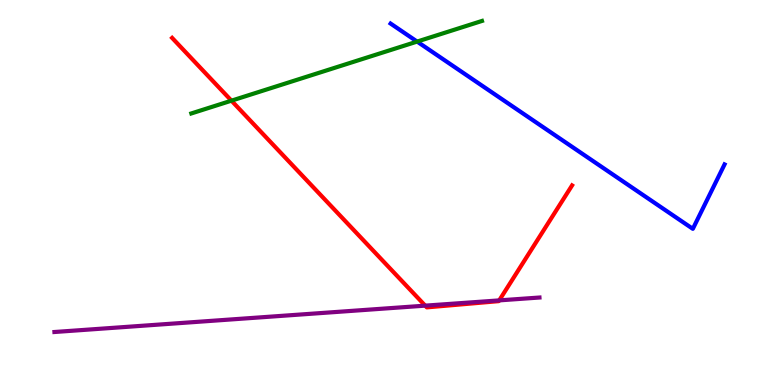[{'lines': ['blue', 'red'], 'intersections': []}, {'lines': ['green', 'red'], 'intersections': [{'x': 2.99, 'y': 7.39}]}, {'lines': ['purple', 'red'], 'intersections': [{'x': 5.49, 'y': 2.06}, {'x': 6.44, 'y': 2.2}]}, {'lines': ['blue', 'green'], 'intersections': [{'x': 5.38, 'y': 8.92}]}, {'lines': ['blue', 'purple'], 'intersections': []}, {'lines': ['green', 'purple'], 'intersections': []}]